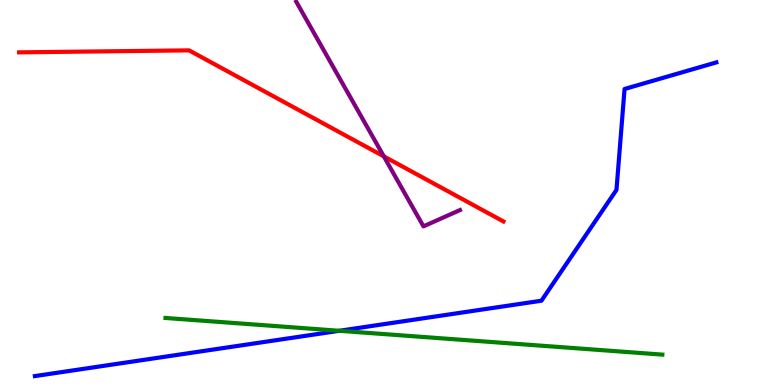[{'lines': ['blue', 'red'], 'intersections': []}, {'lines': ['green', 'red'], 'intersections': []}, {'lines': ['purple', 'red'], 'intersections': [{'x': 4.95, 'y': 5.94}]}, {'lines': ['blue', 'green'], 'intersections': [{'x': 4.38, 'y': 1.41}]}, {'lines': ['blue', 'purple'], 'intersections': []}, {'lines': ['green', 'purple'], 'intersections': []}]